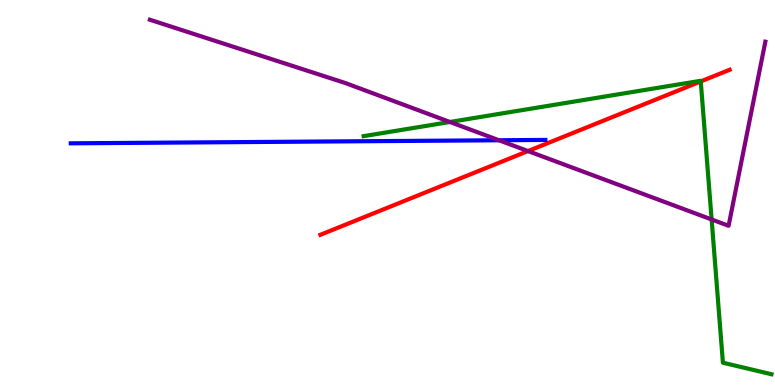[{'lines': ['blue', 'red'], 'intersections': []}, {'lines': ['green', 'red'], 'intersections': [{'x': 9.04, 'y': 7.88}]}, {'lines': ['purple', 'red'], 'intersections': [{'x': 6.81, 'y': 6.08}]}, {'lines': ['blue', 'green'], 'intersections': []}, {'lines': ['blue', 'purple'], 'intersections': [{'x': 6.44, 'y': 6.36}]}, {'lines': ['green', 'purple'], 'intersections': [{'x': 5.81, 'y': 6.83}, {'x': 9.18, 'y': 4.3}]}]